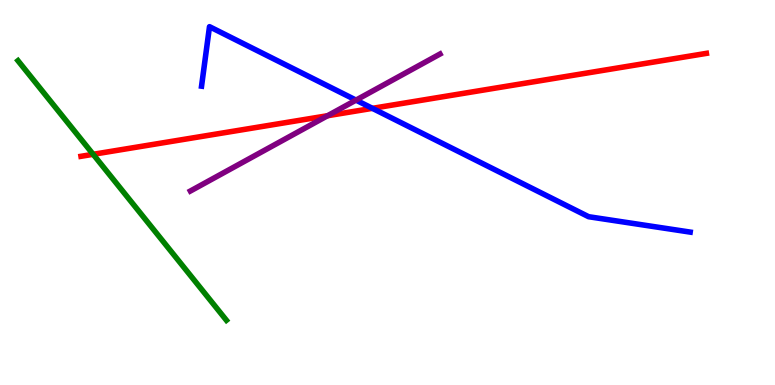[{'lines': ['blue', 'red'], 'intersections': [{'x': 4.81, 'y': 7.19}]}, {'lines': ['green', 'red'], 'intersections': [{'x': 1.2, 'y': 5.99}]}, {'lines': ['purple', 'red'], 'intersections': [{'x': 4.23, 'y': 6.99}]}, {'lines': ['blue', 'green'], 'intersections': []}, {'lines': ['blue', 'purple'], 'intersections': [{'x': 4.59, 'y': 7.4}]}, {'lines': ['green', 'purple'], 'intersections': []}]